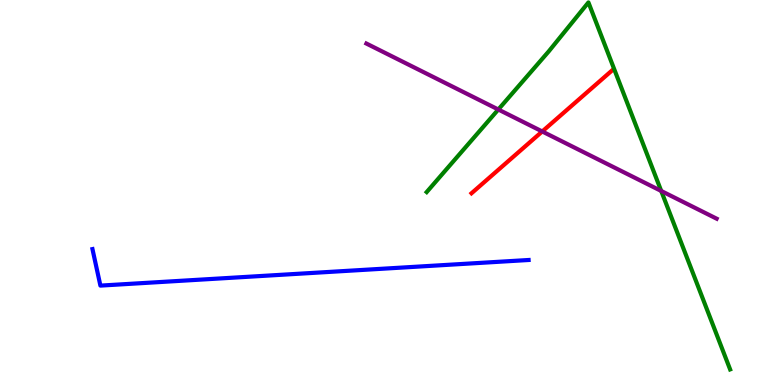[{'lines': ['blue', 'red'], 'intersections': []}, {'lines': ['green', 'red'], 'intersections': []}, {'lines': ['purple', 'red'], 'intersections': [{'x': 7.0, 'y': 6.59}]}, {'lines': ['blue', 'green'], 'intersections': []}, {'lines': ['blue', 'purple'], 'intersections': []}, {'lines': ['green', 'purple'], 'intersections': [{'x': 6.43, 'y': 7.16}, {'x': 8.53, 'y': 5.04}]}]